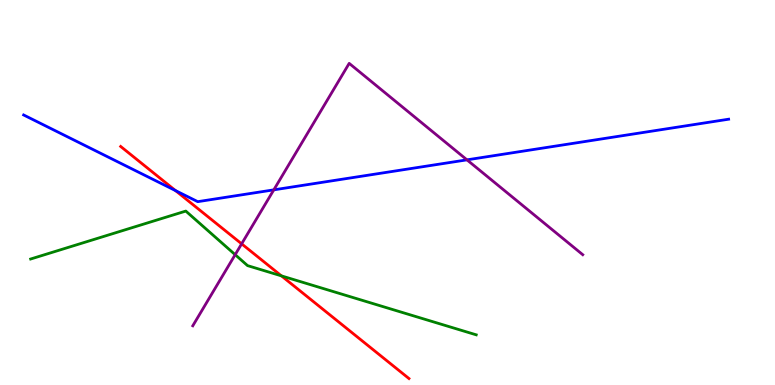[{'lines': ['blue', 'red'], 'intersections': [{'x': 2.26, 'y': 5.05}]}, {'lines': ['green', 'red'], 'intersections': [{'x': 3.63, 'y': 2.83}]}, {'lines': ['purple', 'red'], 'intersections': [{'x': 3.12, 'y': 3.67}]}, {'lines': ['blue', 'green'], 'intersections': []}, {'lines': ['blue', 'purple'], 'intersections': [{'x': 3.53, 'y': 5.07}, {'x': 6.03, 'y': 5.85}]}, {'lines': ['green', 'purple'], 'intersections': [{'x': 3.03, 'y': 3.38}]}]